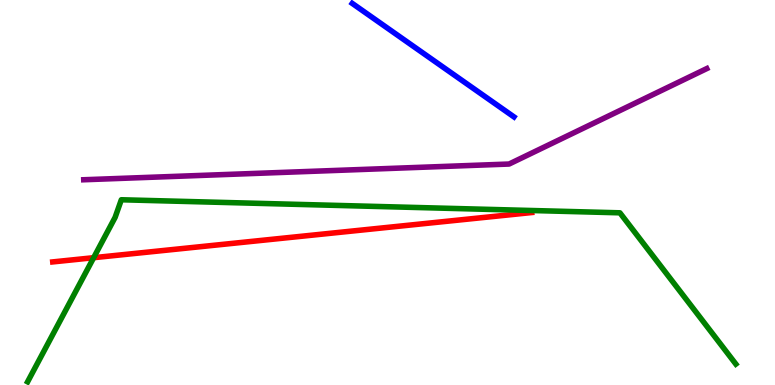[{'lines': ['blue', 'red'], 'intersections': []}, {'lines': ['green', 'red'], 'intersections': [{'x': 1.21, 'y': 3.31}]}, {'lines': ['purple', 'red'], 'intersections': []}, {'lines': ['blue', 'green'], 'intersections': []}, {'lines': ['blue', 'purple'], 'intersections': []}, {'lines': ['green', 'purple'], 'intersections': []}]